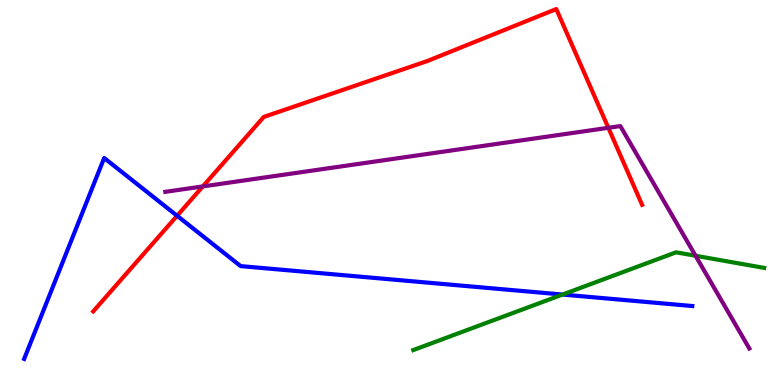[{'lines': ['blue', 'red'], 'intersections': [{'x': 2.29, 'y': 4.4}]}, {'lines': ['green', 'red'], 'intersections': []}, {'lines': ['purple', 'red'], 'intersections': [{'x': 2.62, 'y': 5.16}, {'x': 7.85, 'y': 6.68}]}, {'lines': ['blue', 'green'], 'intersections': [{'x': 7.26, 'y': 2.35}]}, {'lines': ['blue', 'purple'], 'intersections': []}, {'lines': ['green', 'purple'], 'intersections': [{'x': 8.97, 'y': 3.36}]}]